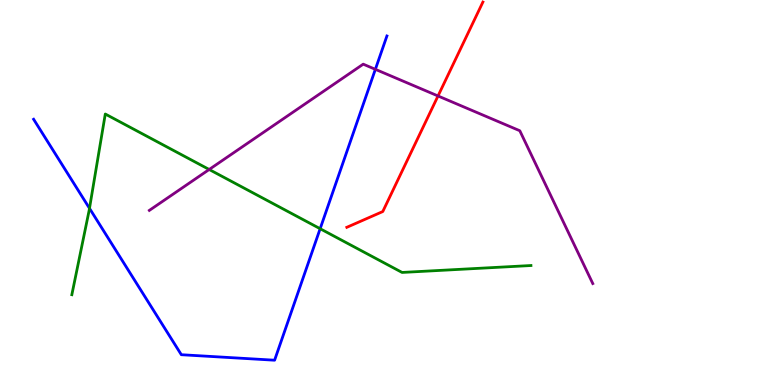[{'lines': ['blue', 'red'], 'intersections': []}, {'lines': ['green', 'red'], 'intersections': []}, {'lines': ['purple', 'red'], 'intersections': [{'x': 5.65, 'y': 7.51}]}, {'lines': ['blue', 'green'], 'intersections': [{'x': 1.15, 'y': 4.59}, {'x': 4.13, 'y': 4.06}]}, {'lines': ['blue', 'purple'], 'intersections': [{'x': 4.84, 'y': 8.2}]}, {'lines': ['green', 'purple'], 'intersections': [{'x': 2.7, 'y': 5.6}]}]